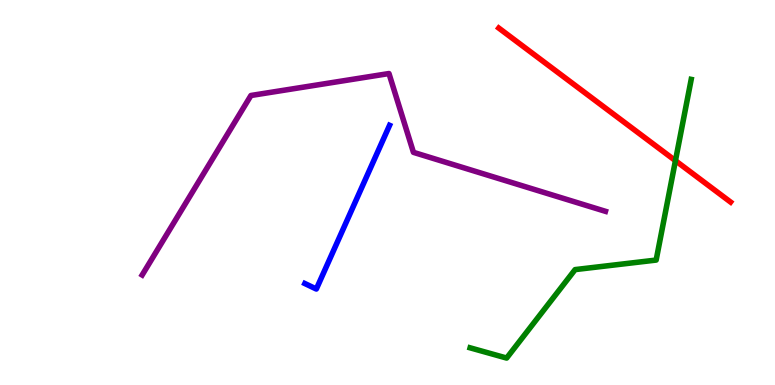[{'lines': ['blue', 'red'], 'intersections': []}, {'lines': ['green', 'red'], 'intersections': [{'x': 8.72, 'y': 5.83}]}, {'lines': ['purple', 'red'], 'intersections': []}, {'lines': ['blue', 'green'], 'intersections': []}, {'lines': ['blue', 'purple'], 'intersections': []}, {'lines': ['green', 'purple'], 'intersections': []}]